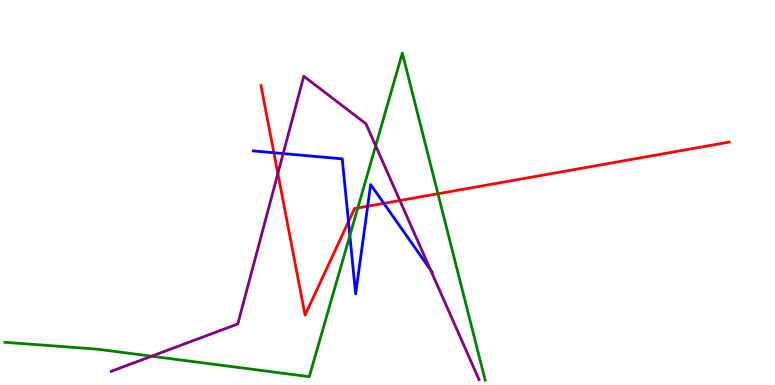[{'lines': ['blue', 'red'], 'intersections': [{'x': 3.53, 'y': 6.03}, {'x': 4.5, 'y': 4.24}, {'x': 4.74, 'y': 4.64}, {'x': 4.95, 'y': 4.72}]}, {'lines': ['green', 'red'], 'intersections': [{'x': 4.62, 'y': 4.6}, {'x': 5.65, 'y': 4.97}]}, {'lines': ['purple', 'red'], 'intersections': [{'x': 3.59, 'y': 5.49}, {'x': 5.16, 'y': 4.79}]}, {'lines': ['blue', 'green'], 'intersections': [{'x': 4.51, 'y': 3.88}]}, {'lines': ['blue', 'purple'], 'intersections': [{'x': 3.65, 'y': 6.01}, {'x': 5.55, 'y': 2.99}]}, {'lines': ['green', 'purple'], 'intersections': [{'x': 1.96, 'y': 0.748}, {'x': 4.85, 'y': 6.21}]}]